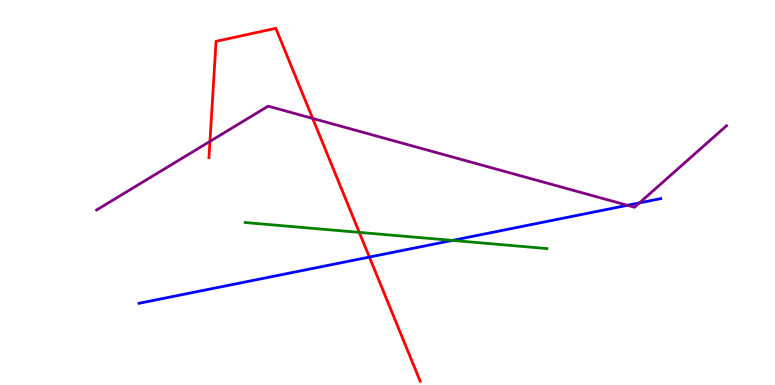[{'lines': ['blue', 'red'], 'intersections': [{'x': 4.77, 'y': 3.32}]}, {'lines': ['green', 'red'], 'intersections': [{'x': 4.64, 'y': 3.96}]}, {'lines': ['purple', 'red'], 'intersections': [{'x': 2.71, 'y': 6.33}, {'x': 4.03, 'y': 6.92}]}, {'lines': ['blue', 'green'], 'intersections': [{'x': 5.84, 'y': 3.76}]}, {'lines': ['blue', 'purple'], 'intersections': [{'x': 8.1, 'y': 4.67}, {'x': 8.25, 'y': 4.73}]}, {'lines': ['green', 'purple'], 'intersections': []}]